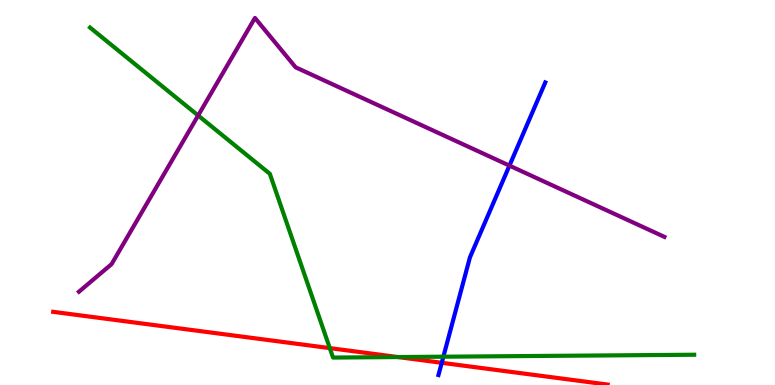[{'lines': ['blue', 'red'], 'intersections': [{'x': 5.7, 'y': 0.577}]}, {'lines': ['green', 'red'], 'intersections': [{'x': 4.26, 'y': 0.958}, {'x': 5.14, 'y': 0.726}]}, {'lines': ['purple', 'red'], 'intersections': []}, {'lines': ['blue', 'green'], 'intersections': [{'x': 5.72, 'y': 0.735}]}, {'lines': ['blue', 'purple'], 'intersections': [{'x': 6.57, 'y': 5.7}]}, {'lines': ['green', 'purple'], 'intersections': [{'x': 2.56, 'y': 7.0}]}]